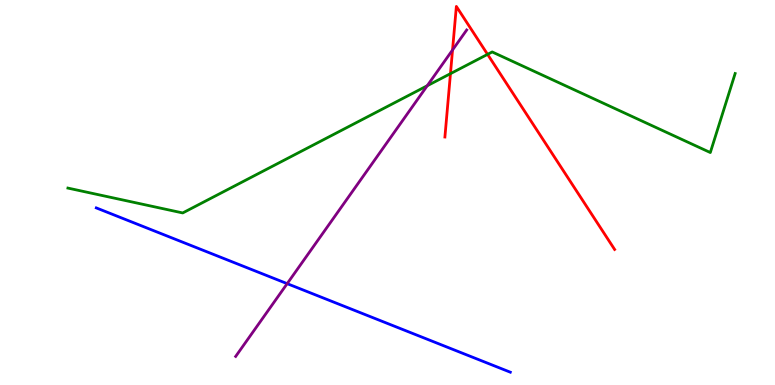[{'lines': ['blue', 'red'], 'intersections': []}, {'lines': ['green', 'red'], 'intersections': [{'x': 5.81, 'y': 8.09}, {'x': 6.29, 'y': 8.59}]}, {'lines': ['purple', 'red'], 'intersections': [{'x': 5.84, 'y': 8.7}]}, {'lines': ['blue', 'green'], 'intersections': []}, {'lines': ['blue', 'purple'], 'intersections': [{'x': 3.71, 'y': 2.63}]}, {'lines': ['green', 'purple'], 'intersections': [{'x': 5.51, 'y': 7.77}]}]